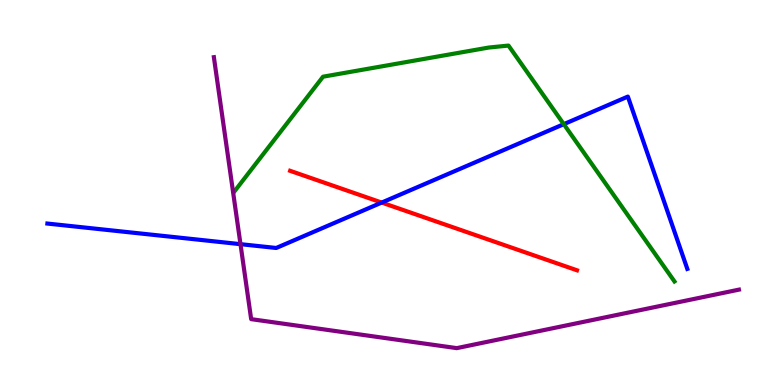[{'lines': ['blue', 'red'], 'intersections': [{'x': 4.92, 'y': 4.74}]}, {'lines': ['green', 'red'], 'intersections': []}, {'lines': ['purple', 'red'], 'intersections': []}, {'lines': ['blue', 'green'], 'intersections': [{'x': 7.27, 'y': 6.77}]}, {'lines': ['blue', 'purple'], 'intersections': [{'x': 3.1, 'y': 3.66}]}, {'lines': ['green', 'purple'], 'intersections': []}]